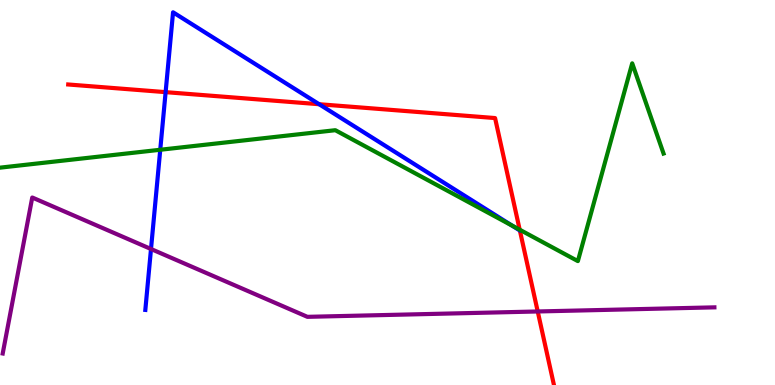[{'lines': ['blue', 'red'], 'intersections': [{'x': 2.14, 'y': 7.61}, {'x': 4.12, 'y': 7.29}]}, {'lines': ['green', 'red'], 'intersections': [{'x': 6.71, 'y': 4.03}]}, {'lines': ['purple', 'red'], 'intersections': [{'x': 6.94, 'y': 1.91}]}, {'lines': ['blue', 'green'], 'intersections': [{'x': 2.07, 'y': 6.11}, {'x': 6.61, 'y': 4.14}]}, {'lines': ['blue', 'purple'], 'intersections': [{'x': 1.95, 'y': 3.53}]}, {'lines': ['green', 'purple'], 'intersections': []}]